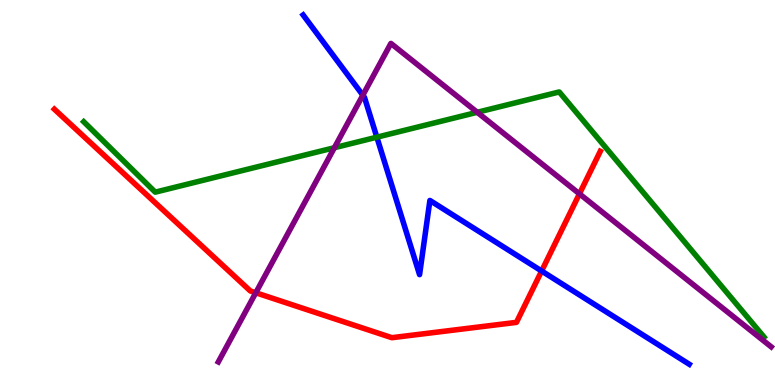[{'lines': ['blue', 'red'], 'intersections': [{'x': 6.99, 'y': 2.96}]}, {'lines': ['green', 'red'], 'intersections': []}, {'lines': ['purple', 'red'], 'intersections': [{'x': 3.3, 'y': 2.4}, {'x': 7.48, 'y': 4.97}]}, {'lines': ['blue', 'green'], 'intersections': [{'x': 4.86, 'y': 6.44}]}, {'lines': ['blue', 'purple'], 'intersections': [{'x': 4.68, 'y': 7.53}]}, {'lines': ['green', 'purple'], 'intersections': [{'x': 4.31, 'y': 6.16}, {'x': 6.16, 'y': 7.08}]}]